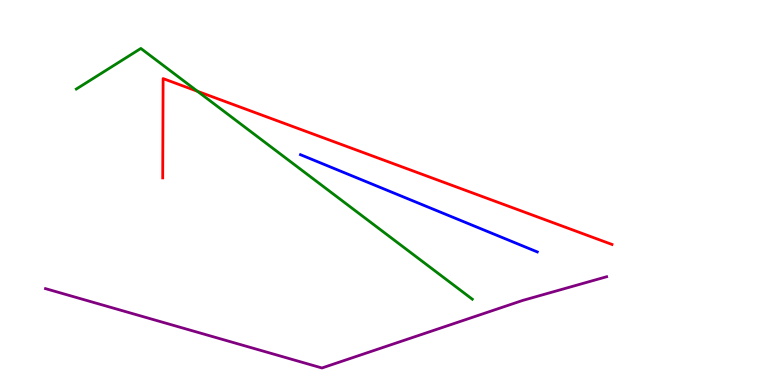[{'lines': ['blue', 'red'], 'intersections': []}, {'lines': ['green', 'red'], 'intersections': [{'x': 2.55, 'y': 7.63}]}, {'lines': ['purple', 'red'], 'intersections': []}, {'lines': ['blue', 'green'], 'intersections': []}, {'lines': ['blue', 'purple'], 'intersections': []}, {'lines': ['green', 'purple'], 'intersections': []}]